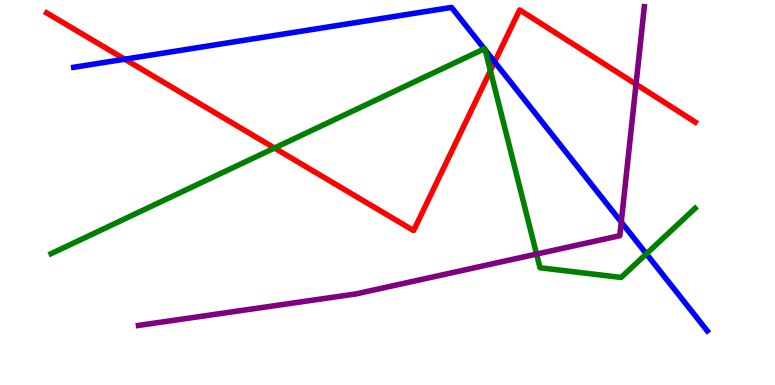[{'lines': ['blue', 'red'], 'intersections': [{'x': 1.61, 'y': 8.46}, {'x': 6.38, 'y': 8.39}]}, {'lines': ['green', 'red'], 'intersections': [{'x': 3.54, 'y': 6.15}, {'x': 6.33, 'y': 8.16}]}, {'lines': ['purple', 'red'], 'intersections': [{'x': 8.21, 'y': 7.81}]}, {'lines': ['blue', 'green'], 'intersections': [{'x': 6.25, 'y': 8.73}, {'x': 6.26, 'y': 8.7}, {'x': 8.34, 'y': 3.41}]}, {'lines': ['blue', 'purple'], 'intersections': [{'x': 8.02, 'y': 4.23}]}, {'lines': ['green', 'purple'], 'intersections': [{'x': 6.92, 'y': 3.4}]}]